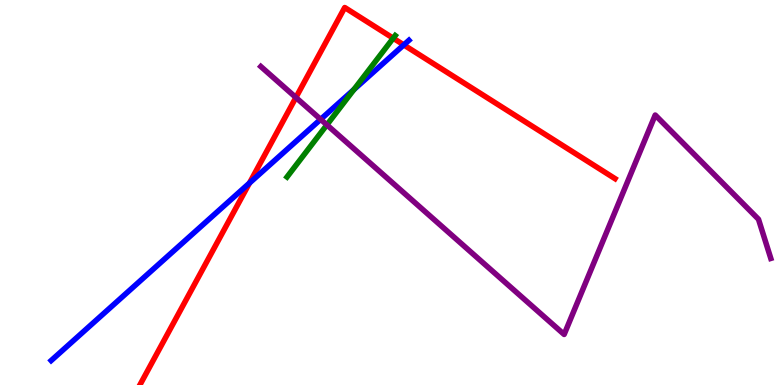[{'lines': ['blue', 'red'], 'intersections': [{'x': 3.22, 'y': 5.25}, {'x': 5.21, 'y': 8.83}]}, {'lines': ['green', 'red'], 'intersections': [{'x': 5.07, 'y': 9.01}]}, {'lines': ['purple', 'red'], 'intersections': [{'x': 3.82, 'y': 7.47}]}, {'lines': ['blue', 'green'], 'intersections': [{'x': 4.57, 'y': 7.67}]}, {'lines': ['blue', 'purple'], 'intersections': [{'x': 4.14, 'y': 6.9}]}, {'lines': ['green', 'purple'], 'intersections': [{'x': 4.22, 'y': 6.76}]}]